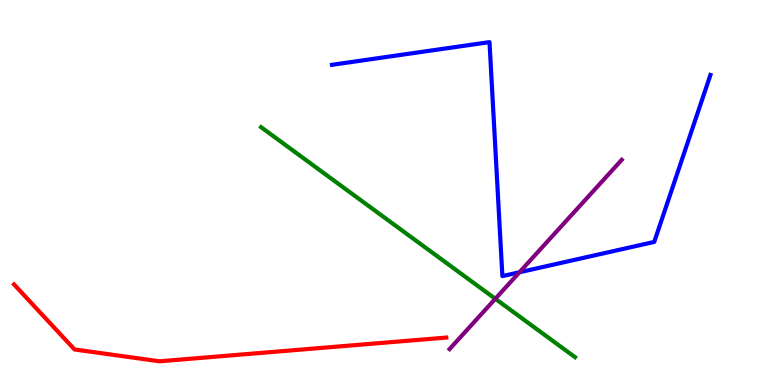[{'lines': ['blue', 'red'], 'intersections': []}, {'lines': ['green', 'red'], 'intersections': []}, {'lines': ['purple', 'red'], 'intersections': []}, {'lines': ['blue', 'green'], 'intersections': []}, {'lines': ['blue', 'purple'], 'intersections': [{'x': 6.7, 'y': 2.93}]}, {'lines': ['green', 'purple'], 'intersections': [{'x': 6.39, 'y': 2.24}]}]